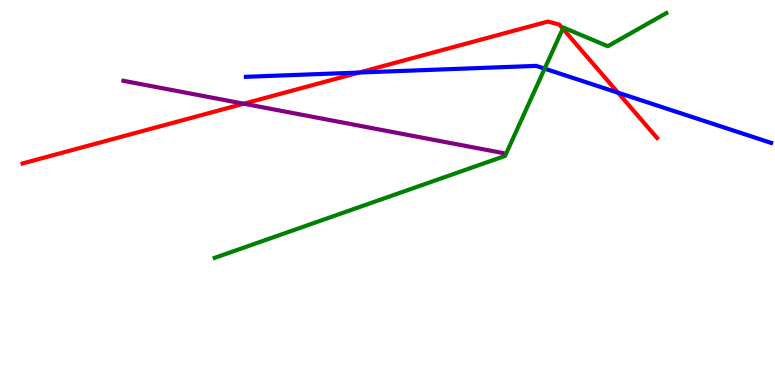[{'lines': ['blue', 'red'], 'intersections': [{'x': 4.63, 'y': 8.12}, {'x': 7.97, 'y': 7.59}]}, {'lines': ['green', 'red'], 'intersections': [{'x': 7.26, 'y': 9.26}]}, {'lines': ['purple', 'red'], 'intersections': [{'x': 3.15, 'y': 7.31}]}, {'lines': ['blue', 'green'], 'intersections': [{'x': 7.03, 'y': 8.22}]}, {'lines': ['blue', 'purple'], 'intersections': []}, {'lines': ['green', 'purple'], 'intersections': []}]